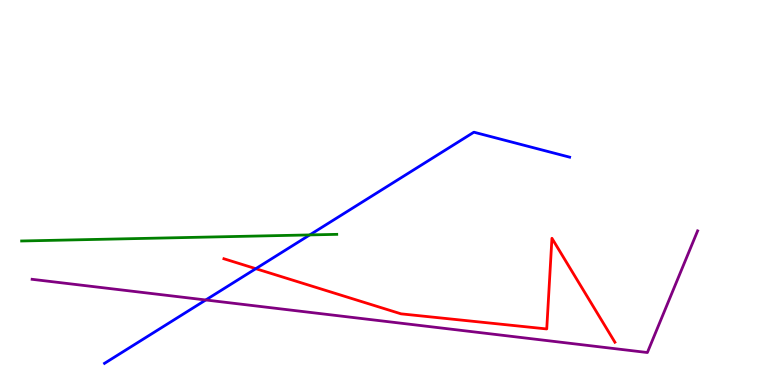[{'lines': ['blue', 'red'], 'intersections': [{'x': 3.3, 'y': 3.02}]}, {'lines': ['green', 'red'], 'intersections': []}, {'lines': ['purple', 'red'], 'intersections': []}, {'lines': ['blue', 'green'], 'intersections': [{'x': 4.0, 'y': 3.9}]}, {'lines': ['blue', 'purple'], 'intersections': [{'x': 2.66, 'y': 2.21}]}, {'lines': ['green', 'purple'], 'intersections': []}]